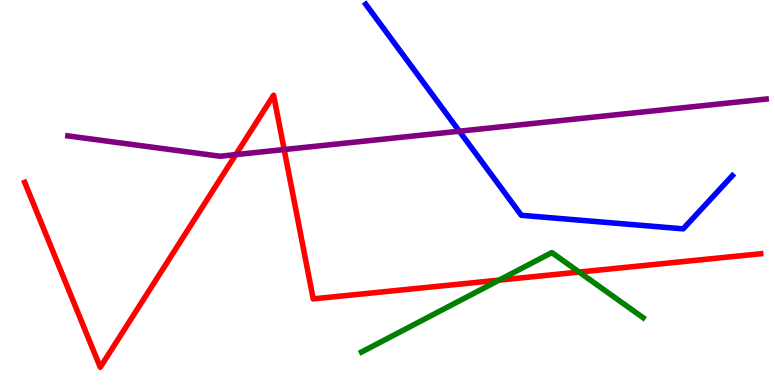[{'lines': ['blue', 'red'], 'intersections': []}, {'lines': ['green', 'red'], 'intersections': [{'x': 6.44, 'y': 2.72}, {'x': 7.47, 'y': 2.93}]}, {'lines': ['purple', 'red'], 'intersections': [{'x': 3.04, 'y': 5.98}, {'x': 3.67, 'y': 6.12}]}, {'lines': ['blue', 'green'], 'intersections': []}, {'lines': ['blue', 'purple'], 'intersections': [{'x': 5.93, 'y': 6.59}]}, {'lines': ['green', 'purple'], 'intersections': []}]